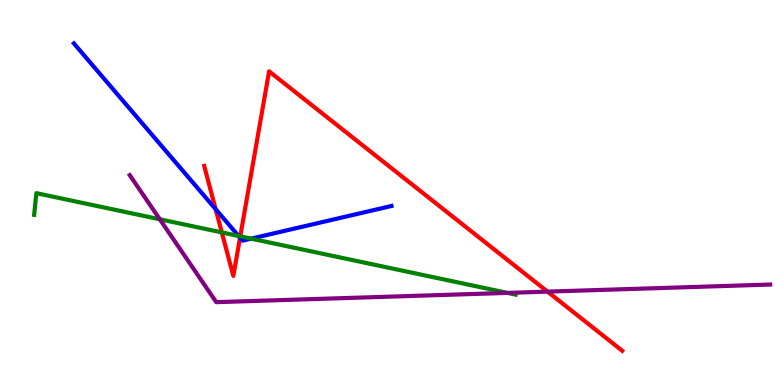[{'lines': ['blue', 'red'], 'intersections': [{'x': 2.78, 'y': 4.57}, {'x': 3.1, 'y': 3.83}]}, {'lines': ['green', 'red'], 'intersections': [{'x': 2.86, 'y': 3.96}, {'x': 3.1, 'y': 3.86}]}, {'lines': ['purple', 'red'], 'intersections': [{'x': 7.06, 'y': 2.43}]}, {'lines': ['blue', 'green'], 'intersections': [{'x': 3.08, 'y': 3.87}, {'x': 3.24, 'y': 3.8}]}, {'lines': ['blue', 'purple'], 'intersections': []}, {'lines': ['green', 'purple'], 'intersections': [{'x': 2.06, 'y': 4.3}, {'x': 6.55, 'y': 2.39}]}]